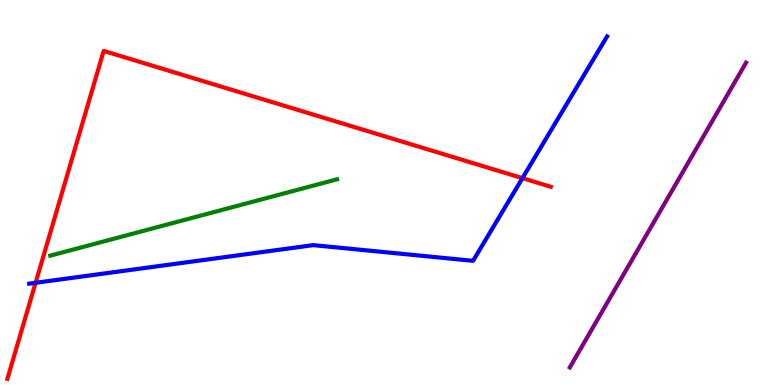[{'lines': ['blue', 'red'], 'intersections': [{'x': 0.459, 'y': 2.65}, {'x': 6.74, 'y': 5.37}]}, {'lines': ['green', 'red'], 'intersections': []}, {'lines': ['purple', 'red'], 'intersections': []}, {'lines': ['blue', 'green'], 'intersections': []}, {'lines': ['blue', 'purple'], 'intersections': []}, {'lines': ['green', 'purple'], 'intersections': []}]